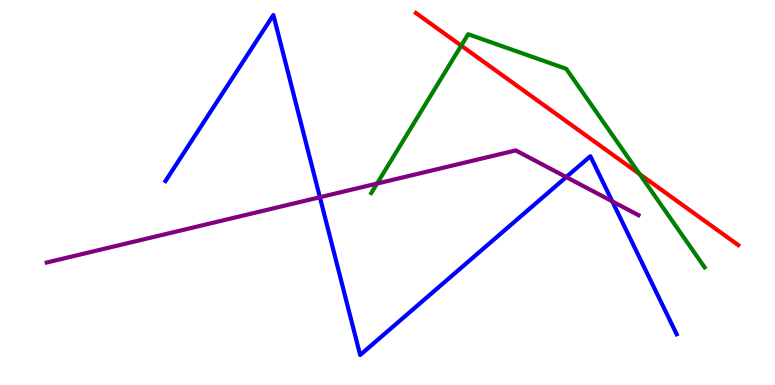[{'lines': ['blue', 'red'], 'intersections': []}, {'lines': ['green', 'red'], 'intersections': [{'x': 5.95, 'y': 8.81}, {'x': 8.25, 'y': 5.48}]}, {'lines': ['purple', 'red'], 'intersections': []}, {'lines': ['blue', 'green'], 'intersections': []}, {'lines': ['blue', 'purple'], 'intersections': [{'x': 4.13, 'y': 4.88}, {'x': 7.31, 'y': 5.4}, {'x': 7.9, 'y': 4.77}]}, {'lines': ['green', 'purple'], 'intersections': [{'x': 4.86, 'y': 5.23}]}]